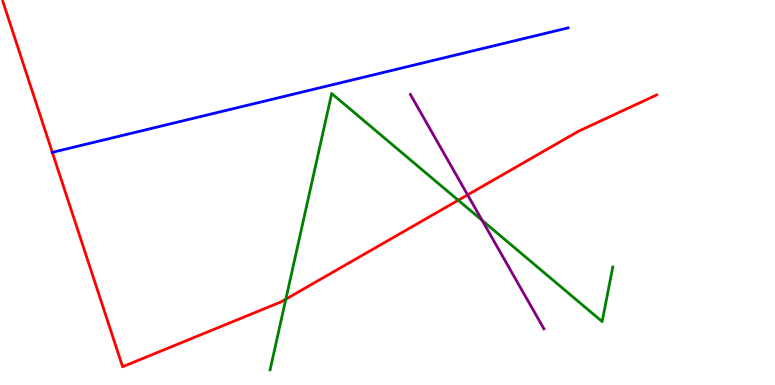[{'lines': ['blue', 'red'], 'intersections': [{'x': 0.675, 'y': 6.04}]}, {'lines': ['green', 'red'], 'intersections': [{'x': 3.69, 'y': 2.23}, {'x': 5.91, 'y': 4.8}]}, {'lines': ['purple', 'red'], 'intersections': [{'x': 6.03, 'y': 4.94}]}, {'lines': ['blue', 'green'], 'intersections': []}, {'lines': ['blue', 'purple'], 'intersections': []}, {'lines': ['green', 'purple'], 'intersections': [{'x': 6.22, 'y': 4.28}]}]